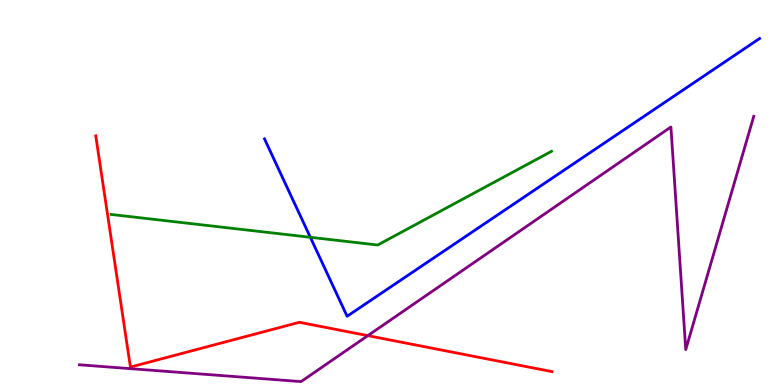[{'lines': ['blue', 'red'], 'intersections': []}, {'lines': ['green', 'red'], 'intersections': []}, {'lines': ['purple', 'red'], 'intersections': [{'x': 4.75, 'y': 1.28}]}, {'lines': ['blue', 'green'], 'intersections': [{'x': 4.0, 'y': 3.84}]}, {'lines': ['blue', 'purple'], 'intersections': []}, {'lines': ['green', 'purple'], 'intersections': []}]